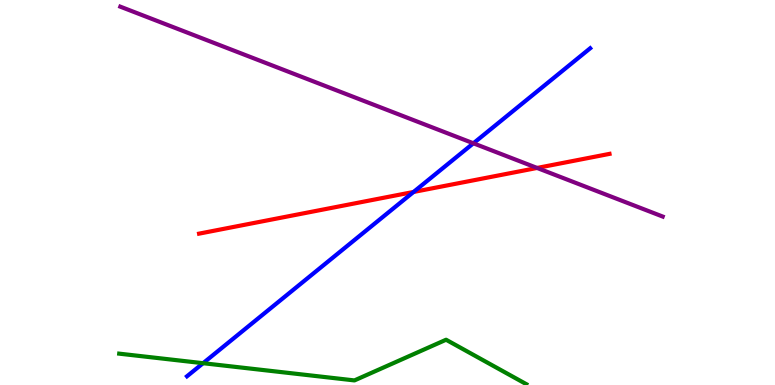[{'lines': ['blue', 'red'], 'intersections': [{'x': 5.34, 'y': 5.01}]}, {'lines': ['green', 'red'], 'intersections': []}, {'lines': ['purple', 'red'], 'intersections': [{'x': 6.93, 'y': 5.64}]}, {'lines': ['blue', 'green'], 'intersections': [{'x': 2.62, 'y': 0.566}]}, {'lines': ['blue', 'purple'], 'intersections': [{'x': 6.11, 'y': 6.28}]}, {'lines': ['green', 'purple'], 'intersections': []}]